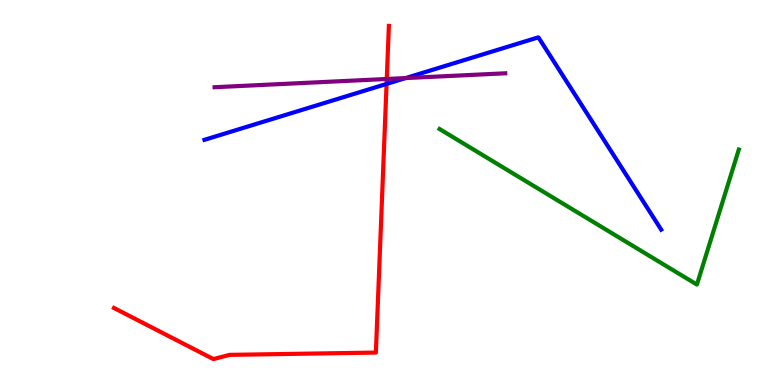[{'lines': ['blue', 'red'], 'intersections': [{'x': 4.99, 'y': 7.82}]}, {'lines': ['green', 'red'], 'intersections': []}, {'lines': ['purple', 'red'], 'intersections': [{'x': 4.99, 'y': 7.95}]}, {'lines': ['blue', 'green'], 'intersections': []}, {'lines': ['blue', 'purple'], 'intersections': [{'x': 5.23, 'y': 7.97}]}, {'lines': ['green', 'purple'], 'intersections': []}]